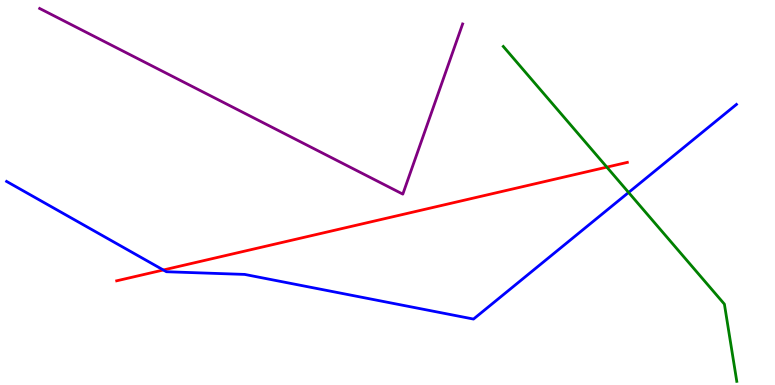[{'lines': ['blue', 'red'], 'intersections': [{'x': 2.11, 'y': 2.99}]}, {'lines': ['green', 'red'], 'intersections': [{'x': 7.83, 'y': 5.66}]}, {'lines': ['purple', 'red'], 'intersections': []}, {'lines': ['blue', 'green'], 'intersections': [{'x': 8.11, 'y': 5.0}]}, {'lines': ['blue', 'purple'], 'intersections': []}, {'lines': ['green', 'purple'], 'intersections': []}]